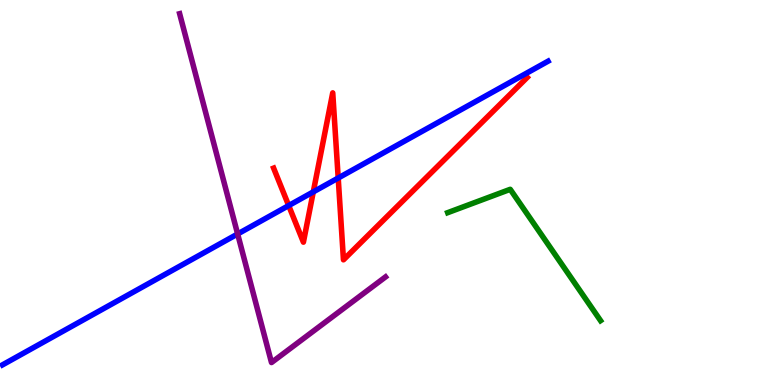[{'lines': ['blue', 'red'], 'intersections': [{'x': 3.73, 'y': 4.66}, {'x': 4.04, 'y': 5.02}, {'x': 4.36, 'y': 5.38}]}, {'lines': ['green', 'red'], 'intersections': []}, {'lines': ['purple', 'red'], 'intersections': []}, {'lines': ['blue', 'green'], 'intersections': []}, {'lines': ['blue', 'purple'], 'intersections': [{'x': 3.07, 'y': 3.92}]}, {'lines': ['green', 'purple'], 'intersections': []}]